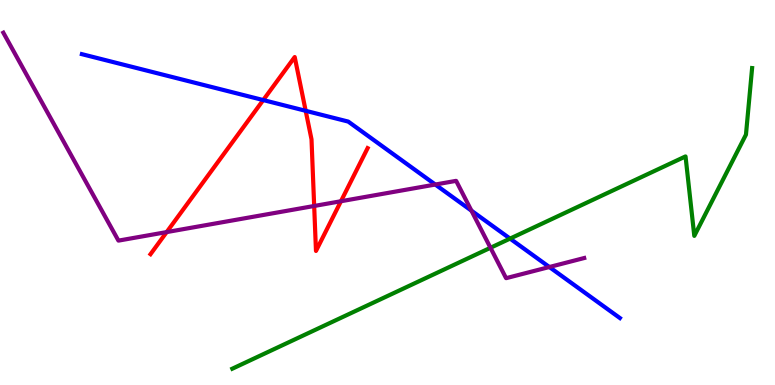[{'lines': ['blue', 'red'], 'intersections': [{'x': 3.4, 'y': 7.4}, {'x': 3.94, 'y': 7.12}]}, {'lines': ['green', 'red'], 'intersections': []}, {'lines': ['purple', 'red'], 'intersections': [{'x': 2.15, 'y': 3.97}, {'x': 4.05, 'y': 4.65}, {'x': 4.4, 'y': 4.77}]}, {'lines': ['blue', 'green'], 'intersections': [{'x': 6.58, 'y': 3.8}]}, {'lines': ['blue', 'purple'], 'intersections': [{'x': 5.62, 'y': 5.21}, {'x': 6.08, 'y': 4.53}, {'x': 7.09, 'y': 3.06}]}, {'lines': ['green', 'purple'], 'intersections': [{'x': 6.33, 'y': 3.56}]}]